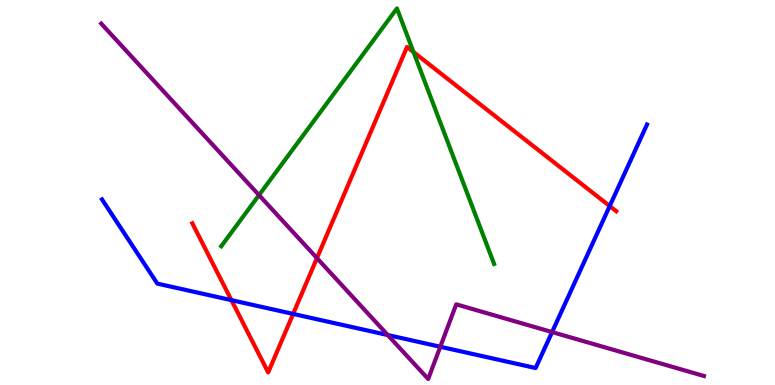[{'lines': ['blue', 'red'], 'intersections': [{'x': 2.99, 'y': 2.2}, {'x': 3.78, 'y': 1.85}, {'x': 7.87, 'y': 4.65}]}, {'lines': ['green', 'red'], 'intersections': [{'x': 5.34, 'y': 8.65}]}, {'lines': ['purple', 'red'], 'intersections': [{'x': 4.09, 'y': 3.3}]}, {'lines': ['blue', 'green'], 'intersections': []}, {'lines': ['blue', 'purple'], 'intersections': [{'x': 5.0, 'y': 1.3}, {'x': 5.68, 'y': 0.993}, {'x': 7.12, 'y': 1.37}]}, {'lines': ['green', 'purple'], 'intersections': [{'x': 3.34, 'y': 4.93}]}]